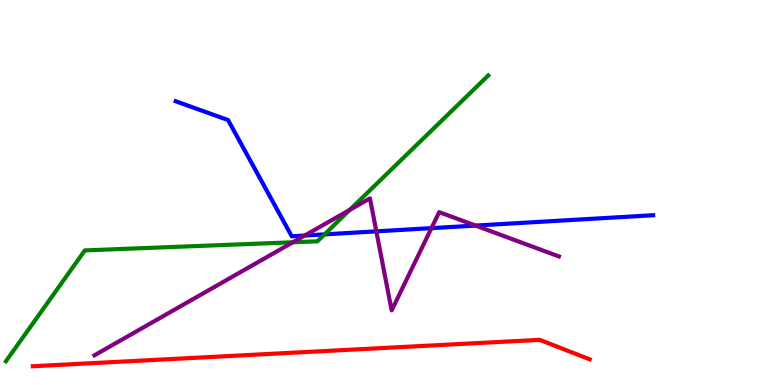[{'lines': ['blue', 'red'], 'intersections': []}, {'lines': ['green', 'red'], 'intersections': []}, {'lines': ['purple', 'red'], 'intersections': []}, {'lines': ['blue', 'green'], 'intersections': [{'x': 4.19, 'y': 3.91}]}, {'lines': ['blue', 'purple'], 'intersections': [{'x': 3.93, 'y': 3.88}, {'x': 4.86, 'y': 3.99}, {'x': 5.57, 'y': 4.07}, {'x': 6.14, 'y': 4.14}]}, {'lines': ['green', 'purple'], 'intersections': [{'x': 3.78, 'y': 3.71}, {'x': 4.51, 'y': 4.55}]}]